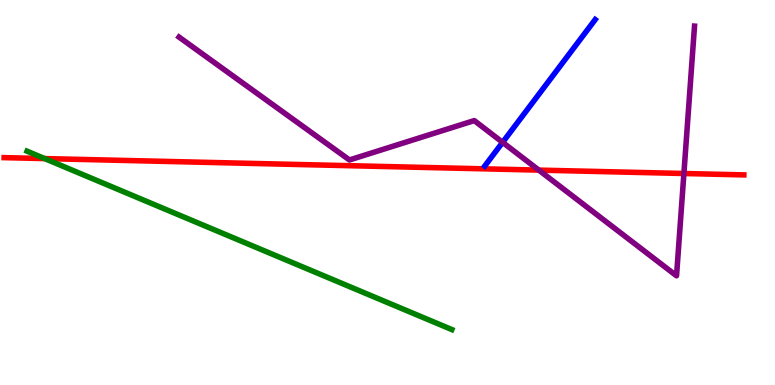[{'lines': ['blue', 'red'], 'intersections': []}, {'lines': ['green', 'red'], 'intersections': [{'x': 0.576, 'y': 5.88}]}, {'lines': ['purple', 'red'], 'intersections': [{'x': 6.95, 'y': 5.58}, {'x': 8.82, 'y': 5.49}]}, {'lines': ['blue', 'green'], 'intersections': []}, {'lines': ['blue', 'purple'], 'intersections': [{'x': 6.49, 'y': 6.3}]}, {'lines': ['green', 'purple'], 'intersections': []}]